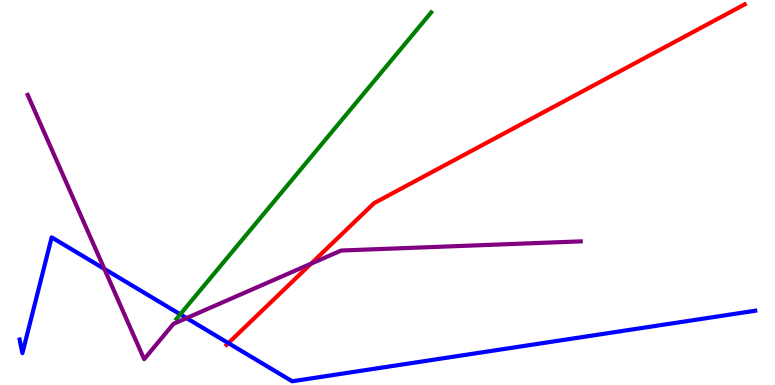[{'lines': ['blue', 'red'], 'intersections': [{'x': 2.95, 'y': 1.09}]}, {'lines': ['green', 'red'], 'intersections': []}, {'lines': ['purple', 'red'], 'intersections': [{'x': 4.01, 'y': 3.15}]}, {'lines': ['blue', 'green'], 'intersections': [{'x': 2.33, 'y': 1.84}]}, {'lines': ['blue', 'purple'], 'intersections': [{'x': 1.35, 'y': 3.02}, {'x': 2.41, 'y': 1.74}]}, {'lines': ['green', 'purple'], 'intersections': []}]